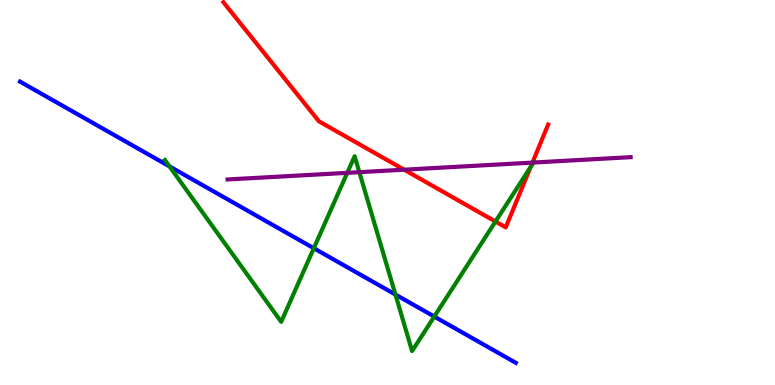[{'lines': ['blue', 'red'], 'intersections': []}, {'lines': ['green', 'red'], 'intersections': [{'x': 6.39, 'y': 4.25}, {'x': 6.85, 'y': 5.67}]}, {'lines': ['purple', 'red'], 'intersections': [{'x': 5.22, 'y': 5.59}, {'x': 6.87, 'y': 5.78}]}, {'lines': ['blue', 'green'], 'intersections': [{'x': 2.19, 'y': 5.68}, {'x': 4.05, 'y': 3.55}, {'x': 5.1, 'y': 2.35}, {'x': 5.6, 'y': 1.78}]}, {'lines': ['blue', 'purple'], 'intersections': []}, {'lines': ['green', 'purple'], 'intersections': [{'x': 4.48, 'y': 5.51}, {'x': 4.64, 'y': 5.53}, {'x': 6.88, 'y': 5.78}]}]